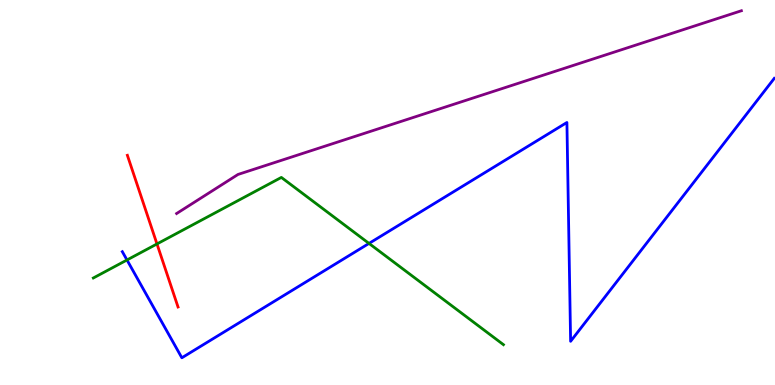[{'lines': ['blue', 'red'], 'intersections': []}, {'lines': ['green', 'red'], 'intersections': [{'x': 2.03, 'y': 3.66}]}, {'lines': ['purple', 'red'], 'intersections': []}, {'lines': ['blue', 'green'], 'intersections': [{'x': 1.64, 'y': 3.25}, {'x': 4.76, 'y': 3.68}]}, {'lines': ['blue', 'purple'], 'intersections': []}, {'lines': ['green', 'purple'], 'intersections': []}]